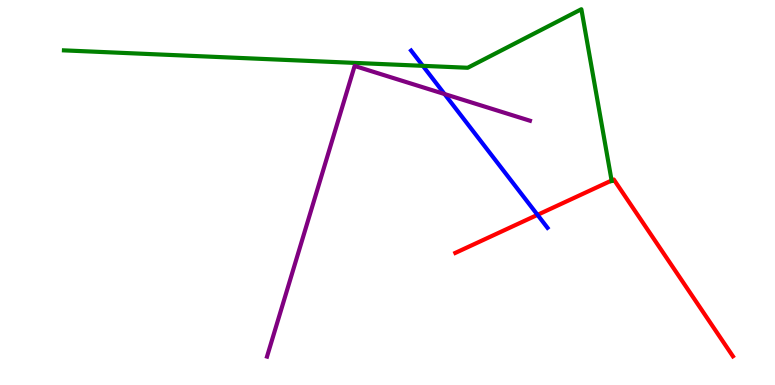[{'lines': ['blue', 'red'], 'intersections': [{'x': 6.94, 'y': 4.42}]}, {'lines': ['green', 'red'], 'intersections': [{'x': 7.89, 'y': 5.31}]}, {'lines': ['purple', 'red'], 'intersections': []}, {'lines': ['blue', 'green'], 'intersections': [{'x': 5.46, 'y': 8.29}]}, {'lines': ['blue', 'purple'], 'intersections': [{'x': 5.74, 'y': 7.56}]}, {'lines': ['green', 'purple'], 'intersections': []}]